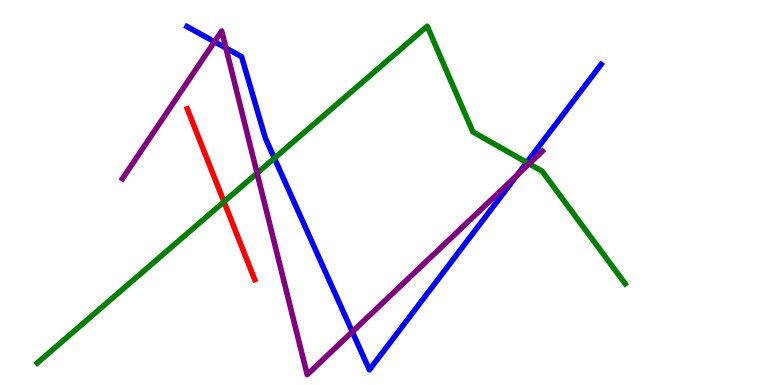[{'lines': ['blue', 'red'], 'intersections': []}, {'lines': ['green', 'red'], 'intersections': [{'x': 2.89, 'y': 4.76}]}, {'lines': ['purple', 'red'], 'intersections': []}, {'lines': ['blue', 'green'], 'intersections': [{'x': 3.54, 'y': 5.89}, {'x': 6.8, 'y': 5.78}]}, {'lines': ['blue', 'purple'], 'intersections': [{'x': 2.77, 'y': 8.92}, {'x': 2.92, 'y': 8.75}, {'x': 4.55, 'y': 1.38}, {'x': 6.67, 'y': 5.45}]}, {'lines': ['green', 'purple'], 'intersections': [{'x': 3.32, 'y': 5.5}, {'x': 6.83, 'y': 5.75}]}]